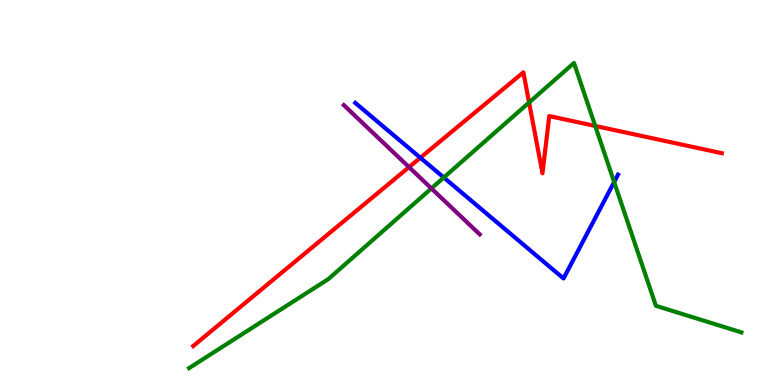[{'lines': ['blue', 'red'], 'intersections': [{'x': 5.42, 'y': 5.9}]}, {'lines': ['green', 'red'], 'intersections': [{'x': 6.83, 'y': 7.34}, {'x': 7.68, 'y': 6.73}]}, {'lines': ['purple', 'red'], 'intersections': [{'x': 5.28, 'y': 5.66}]}, {'lines': ['blue', 'green'], 'intersections': [{'x': 5.73, 'y': 5.39}, {'x': 7.92, 'y': 5.27}]}, {'lines': ['blue', 'purple'], 'intersections': []}, {'lines': ['green', 'purple'], 'intersections': [{'x': 5.57, 'y': 5.11}]}]